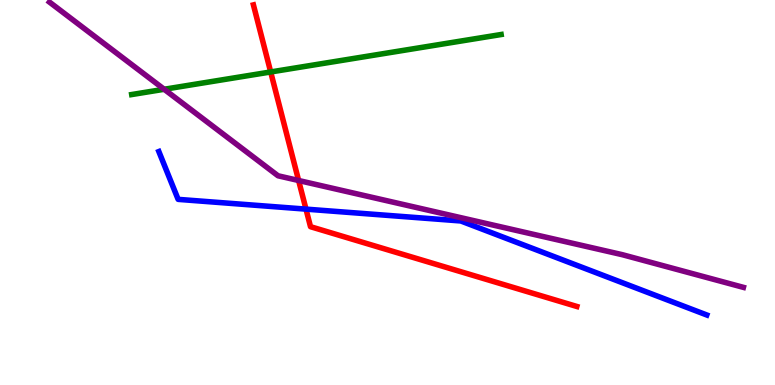[{'lines': ['blue', 'red'], 'intersections': [{'x': 3.95, 'y': 4.57}]}, {'lines': ['green', 'red'], 'intersections': [{'x': 3.49, 'y': 8.13}]}, {'lines': ['purple', 'red'], 'intersections': [{'x': 3.85, 'y': 5.31}]}, {'lines': ['blue', 'green'], 'intersections': []}, {'lines': ['blue', 'purple'], 'intersections': []}, {'lines': ['green', 'purple'], 'intersections': [{'x': 2.12, 'y': 7.68}]}]